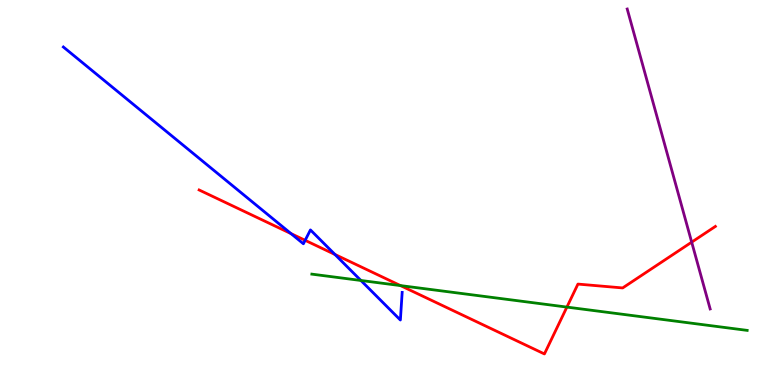[{'lines': ['blue', 'red'], 'intersections': [{'x': 3.75, 'y': 3.93}, {'x': 3.94, 'y': 3.76}, {'x': 4.32, 'y': 3.39}]}, {'lines': ['green', 'red'], 'intersections': [{'x': 5.17, 'y': 2.58}, {'x': 7.31, 'y': 2.02}]}, {'lines': ['purple', 'red'], 'intersections': [{'x': 8.92, 'y': 3.71}]}, {'lines': ['blue', 'green'], 'intersections': [{'x': 4.66, 'y': 2.71}]}, {'lines': ['blue', 'purple'], 'intersections': []}, {'lines': ['green', 'purple'], 'intersections': []}]